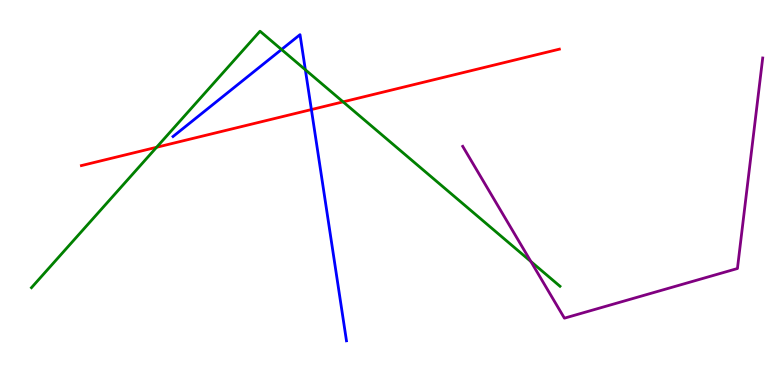[{'lines': ['blue', 'red'], 'intersections': [{'x': 4.02, 'y': 7.15}]}, {'lines': ['green', 'red'], 'intersections': [{'x': 2.02, 'y': 6.17}, {'x': 4.43, 'y': 7.35}]}, {'lines': ['purple', 'red'], 'intersections': []}, {'lines': ['blue', 'green'], 'intersections': [{'x': 3.63, 'y': 8.71}, {'x': 3.94, 'y': 8.19}]}, {'lines': ['blue', 'purple'], 'intersections': []}, {'lines': ['green', 'purple'], 'intersections': [{'x': 6.85, 'y': 3.21}]}]